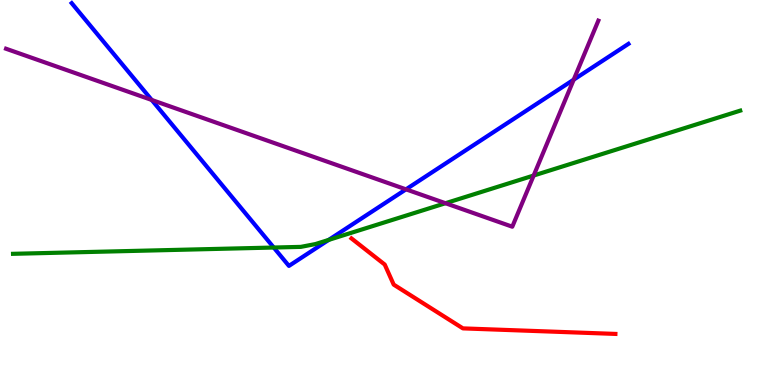[{'lines': ['blue', 'red'], 'intersections': []}, {'lines': ['green', 'red'], 'intersections': []}, {'lines': ['purple', 'red'], 'intersections': []}, {'lines': ['blue', 'green'], 'intersections': [{'x': 3.53, 'y': 3.57}, {'x': 4.24, 'y': 3.77}]}, {'lines': ['blue', 'purple'], 'intersections': [{'x': 1.96, 'y': 7.4}, {'x': 5.24, 'y': 5.08}, {'x': 7.4, 'y': 7.93}]}, {'lines': ['green', 'purple'], 'intersections': [{'x': 5.75, 'y': 4.72}, {'x': 6.89, 'y': 5.44}]}]